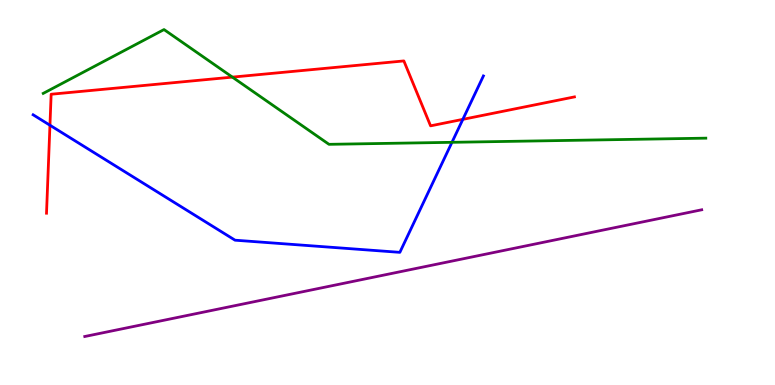[{'lines': ['blue', 'red'], 'intersections': [{'x': 0.644, 'y': 6.75}, {'x': 5.97, 'y': 6.9}]}, {'lines': ['green', 'red'], 'intersections': [{'x': 3.0, 'y': 8.0}]}, {'lines': ['purple', 'red'], 'intersections': []}, {'lines': ['blue', 'green'], 'intersections': [{'x': 5.83, 'y': 6.3}]}, {'lines': ['blue', 'purple'], 'intersections': []}, {'lines': ['green', 'purple'], 'intersections': []}]